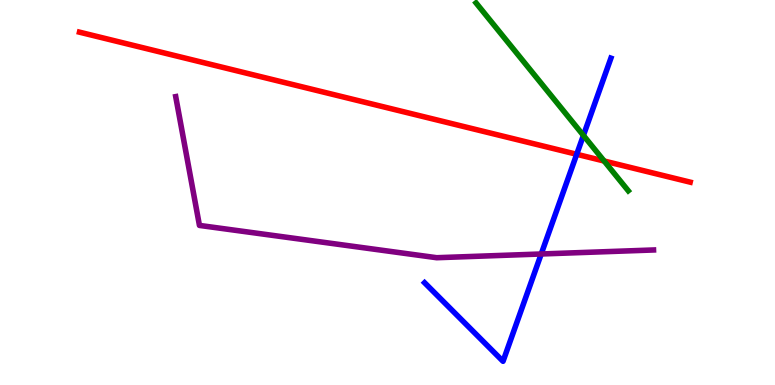[{'lines': ['blue', 'red'], 'intersections': [{'x': 7.44, 'y': 5.99}]}, {'lines': ['green', 'red'], 'intersections': [{'x': 7.8, 'y': 5.82}]}, {'lines': ['purple', 'red'], 'intersections': []}, {'lines': ['blue', 'green'], 'intersections': [{'x': 7.53, 'y': 6.48}]}, {'lines': ['blue', 'purple'], 'intersections': [{'x': 6.98, 'y': 3.4}]}, {'lines': ['green', 'purple'], 'intersections': []}]